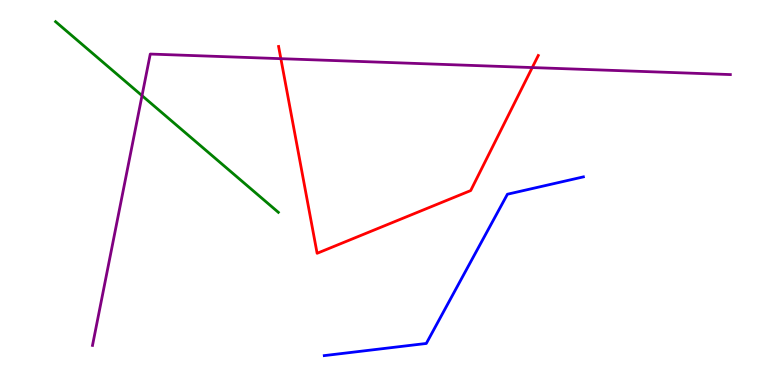[{'lines': ['blue', 'red'], 'intersections': []}, {'lines': ['green', 'red'], 'intersections': []}, {'lines': ['purple', 'red'], 'intersections': [{'x': 3.62, 'y': 8.48}, {'x': 6.87, 'y': 8.25}]}, {'lines': ['blue', 'green'], 'intersections': []}, {'lines': ['blue', 'purple'], 'intersections': []}, {'lines': ['green', 'purple'], 'intersections': [{'x': 1.83, 'y': 7.52}]}]